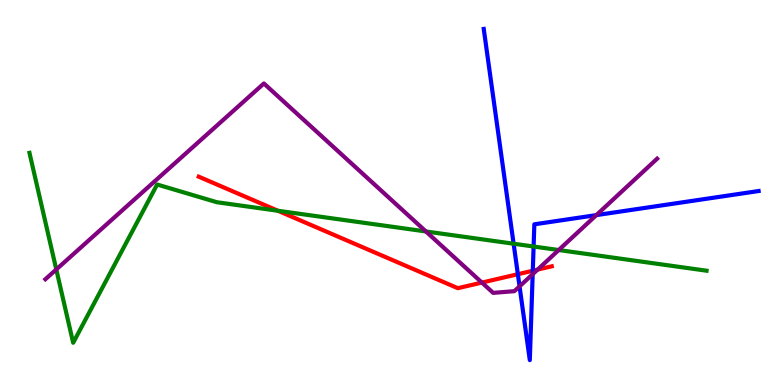[{'lines': ['blue', 'red'], 'intersections': [{'x': 6.68, 'y': 2.88}, {'x': 6.87, 'y': 2.97}]}, {'lines': ['green', 'red'], 'intersections': [{'x': 3.59, 'y': 4.53}]}, {'lines': ['purple', 'red'], 'intersections': [{'x': 6.22, 'y': 2.66}, {'x': 6.94, 'y': 3.0}]}, {'lines': ['blue', 'green'], 'intersections': [{'x': 6.63, 'y': 3.67}, {'x': 6.89, 'y': 3.6}]}, {'lines': ['blue', 'purple'], 'intersections': [{'x': 6.7, 'y': 2.56}, {'x': 6.87, 'y': 2.88}, {'x': 7.69, 'y': 4.41}]}, {'lines': ['green', 'purple'], 'intersections': [{'x': 0.726, 'y': 3.0}, {'x': 5.5, 'y': 3.99}, {'x': 7.21, 'y': 3.51}]}]